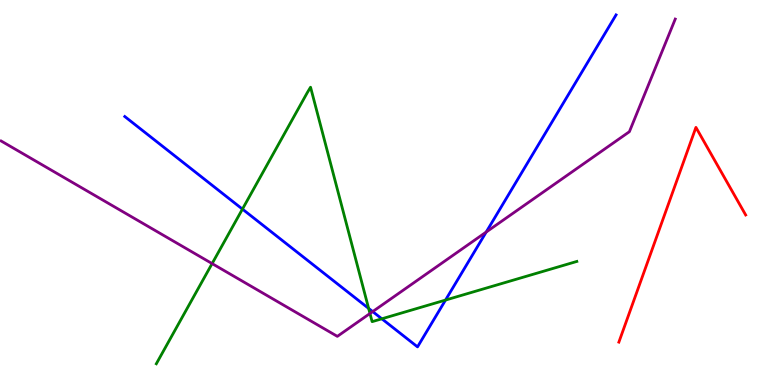[{'lines': ['blue', 'red'], 'intersections': []}, {'lines': ['green', 'red'], 'intersections': []}, {'lines': ['purple', 'red'], 'intersections': []}, {'lines': ['blue', 'green'], 'intersections': [{'x': 3.13, 'y': 4.57}, {'x': 4.76, 'y': 1.99}, {'x': 4.93, 'y': 1.72}, {'x': 5.75, 'y': 2.21}]}, {'lines': ['blue', 'purple'], 'intersections': [{'x': 4.81, 'y': 1.91}, {'x': 6.27, 'y': 3.97}]}, {'lines': ['green', 'purple'], 'intersections': [{'x': 2.74, 'y': 3.15}, {'x': 4.77, 'y': 1.86}]}]